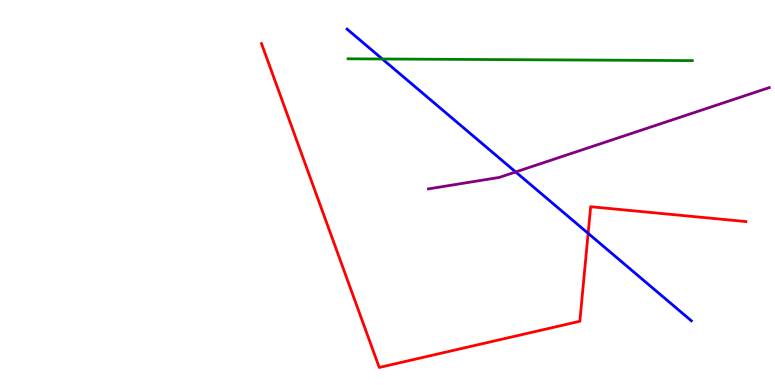[{'lines': ['blue', 'red'], 'intersections': [{'x': 7.59, 'y': 3.94}]}, {'lines': ['green', 'red'], 'intersections': []}, {'lines': ['purple', 'red'], 'intersections': []}, {'lines': ['blue', 'green'], 'intersections': [{'x': 4.93, 'y': 8.47}]}, {'lines': ['blue', 'purple'], 'intersections': [{'x': 6.65, 'y': 5.53}]}, {'lines': ['green', 'purple'], 'intersections': []}]